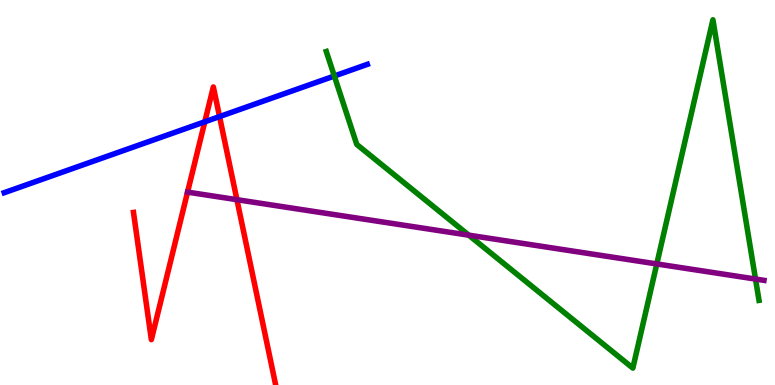[{'lines': ['blue', 'red'], 'intersections': [{'x': 2.64, 'y': 6.84}, {'x': 2.83, 'y': 6.97}]}, {'lines': ['green', 'red'], 'intersections': []}, {'lines': ['purple', 'red'], 'intersections': [{'x': 3.06, 'y': 4.81}]}, {'lines': ['blue', 'green'], 'intersections': [{'x': 4.31, 'y': 8.03}]}, {'lines': ['blue', 'purple'], 'intersections': []}, {'lines': ['green', 'purple'], 'intersections': [{'x': 6.05, 'y': 3.89}, {'x': 8.47, 'y': 3.14}, {'x': 9.75, 'y': 2.75}]}]